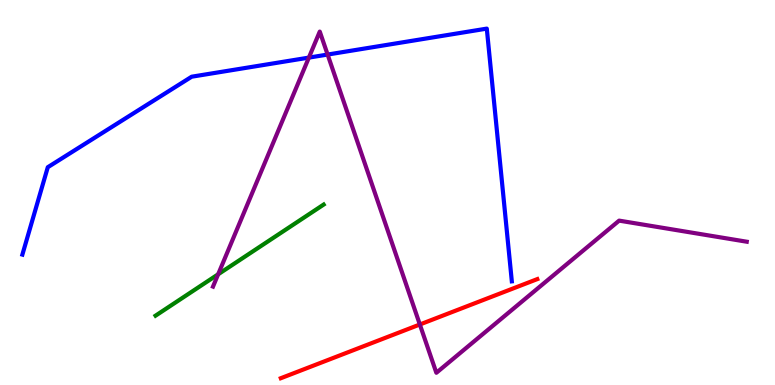[{'lines': ['blue', 'red'], 'intersections': []}, {'lines': ['green', 'red'], 'intersections': []}, {'lines': ['purple', 'red'], 'intersections': [{'x': 5.42, 'y': 1.57}]}, {'lines': ['blue', 'green'], 'intersections': []}, {'lines': ['blue', 'purple'], 'intersections': [{'x': 3.99, 'y': 8.5}, {'x': 4.23, 'y': 8.58}]}, {'lines': ['green', 'purple'], 'intersections': [{'x': 2.81, 'y': 2.88}]}]